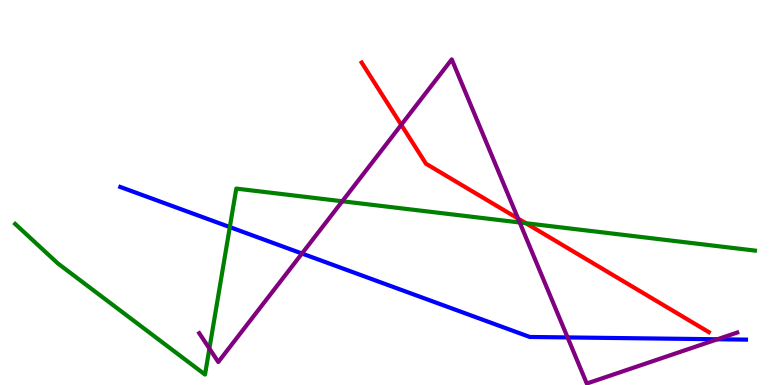[{'lines': ['blue', 'red'], 'intersections': []}, {'lines': ['green', 'red'], 'intersections': [{'x': 6.79, 'y': 4.2}]}, {'lines': ['purple', 'red'], 'intersections': [{'x': 5.18, 'y': 6.76}, {'x': 6.68, 'y': 4.32}]}, {'lines': ['blue', 'green'], 'intersections': [{'x': 2.97, 'y': 4.1}]}, {'lines': ['blue', 'purple'], 'intersections': [{'x': 3.9, 'y': 3.42}, {'x': 7.32, 'y': 1.24}, {'x': 9.26, 'y': 1.19}]}, {'lines': ['green', 'purple'], 'intersections': [{'x': 2.7, 'y': 0.947}, {'x': 4.42, 'y': 4.77}, {'x': 6.71, 'y': 4.22}]}]